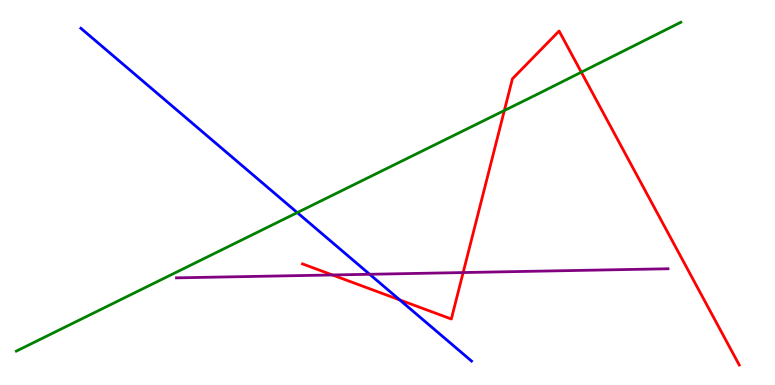[{'lines': ['blue', 'red'], 'intersections': [{'x': 5.16, 'y': 2.21}]}, {'lines': ['green', 'red'], 'intersections': [{'x': 6.51, 'y': 7.13}, {'x': 7.5, 'y': 8.12}]}, {'lines': ['purple', 'red'], 'intersections': [{'x': 4.29, 'y': 2.86}, {'x': 5.98, 'y': 2.92}]}, {'lines': ['blue', 'green'], 'intersections': [{'x': 3.84, 'y': 4.48}]}, {'lines': ['blue', 'purple'], 'intersections': [{'x': 4.77, 'y': 2.88}]}, {'lines': ['green', 'purple'], 'intersections': []}]